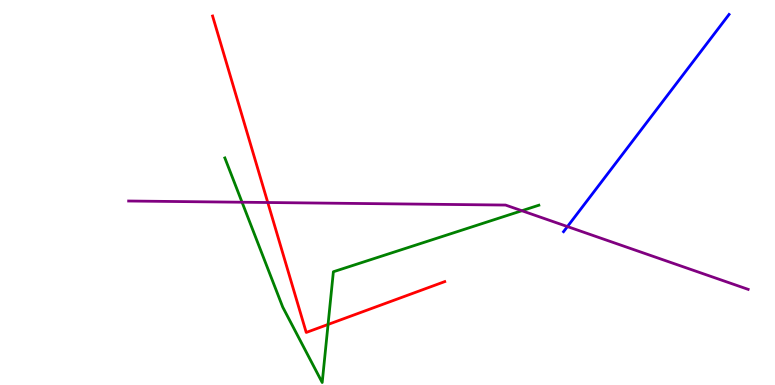[{'lines': ['blue', 'red'], 'intersections': []}, {'lines': ['green', 'red'], 'intersections': [{'x': 4.23, 'y': 1.57}]}, {'lines': ['purple', 'red'], 'intersections': [{'x': 3.46, 'y': 4.74}]}, {'lines': ['blue', 'green'], 'intersections': []}, {'lines': ['blue', 'purple'], 'intersections': [{'x': 7.32, 'y': 4.12}]}, {'lines': ['green', 'purple'], 'intersections': [{'x': 3.12, 'y': 4.75}, {'x': 6.73, 'y': 4.53}]}]